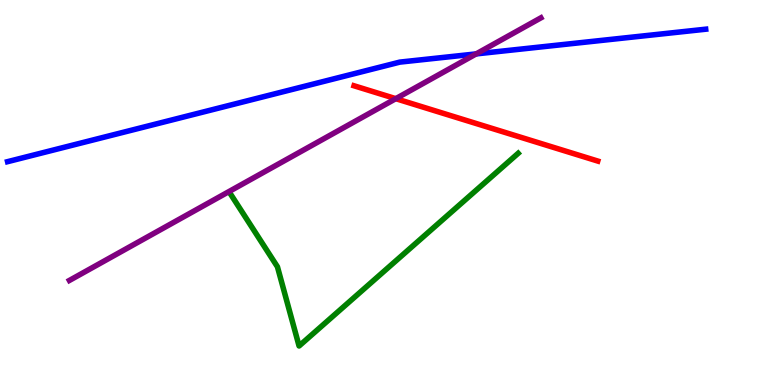[{'lines': ['blue', 'red'], 'intersections': []}, {'lines': ['green', 'red'], 'intersections': []}, {'lines': ['purple', 'red'], 'intersections': [{'x': 5.11, 'y': 7.44}]}, {'lines': ['blue', 'green'], 'intersections': []}, {'lines': ['blue', 'purple'], 'intersections': [{'x': 6.14, 'y': 8.6}]}, {'lines': ['green', 'purple'], 'intersections': []}]